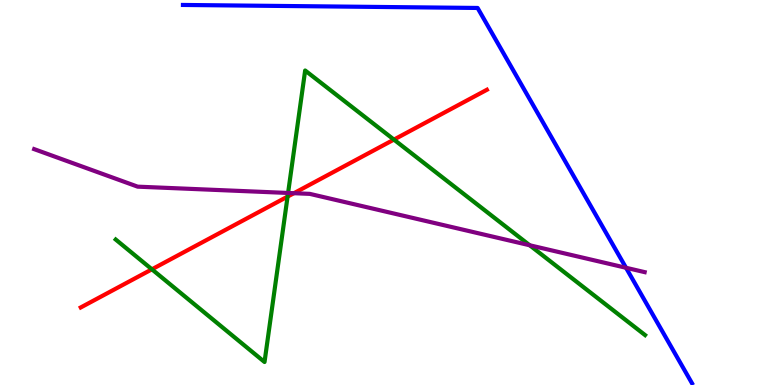[{'lines': ['blue', 'red'], 'intersections': []}, {'lines': ['green', 'red'], 'intersections': [{'x': 1.96, 'y': 3.0}, {'x': 3.71, 'y': 4.89}, {'x': 5.08, 'y': 6.37}]}, {'lines': ['purple', 'red'], 'intersections': [{'x': 3.79, 'y': 4.98}]}, {'lines': ['blue', 'green'], 'intersections': []}, {'lines': ['blue', 'purple'], 'intersections': [{'x': 8.08, 'y': 3.04}]}, {'lines': ['green', 'purple'], 'intersections': [{'x': 3.72, 'y': 4.99}, {'x': 6.83, 'y': 3.63}]}]